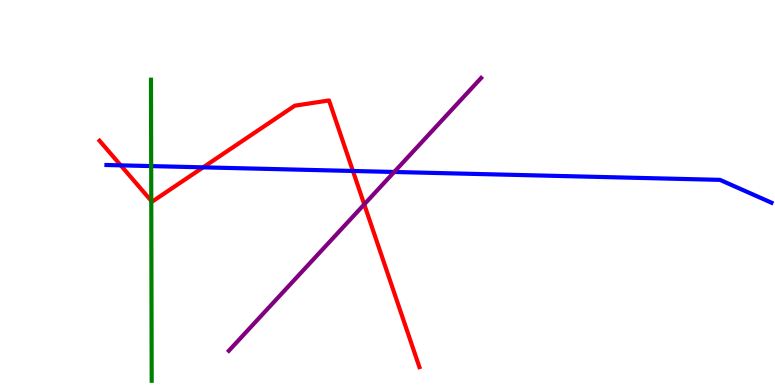[{'lines': ['blue', 'red'], 'intersections': [{'x': 1.56, 'y': 5.71}, {'x': 2.62, 'y': 5.65}, {'x': 4.55, 'y': 5.56}]}, {'lines': ['green', 'red'], 'intersections': [{'x': 1.95, 'y': 4.78}]}, {'lines': ['purple', 'red'], 'intersections': [{'x': 4.7, 'y': 4.69}]}, {'lines': ['blue', 'green'], 'intersections': [{'x': 1.95, 'y': 5.69}]}, {'lines': ['blue', 'purple'], 'intersections': [{'x': 5.09, 'y': 5.53}]}, {'lines': ['green', 'purple'], 'intersections': []}]